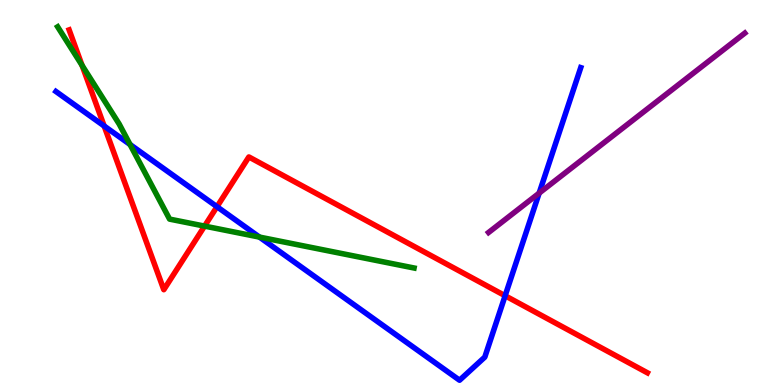[{'lines': ['blue', 'red'], 'intersections': [{'x': 1.34, 'y': 6.73}, {'x': 2.8, 'y': 4.63}, {'x': 6.52, 'y': 2.32}]}, {'lines': ['green', 'red'], 'intersections': [{'x': 1.06, 'y': 8.3}, {'x': 2.64, 'y': 4.13}]}, {'lines': ['purple', 'red'], 'intersections': []}, {'lines': ['blue', 'green'], 'intersections': [{'x': 1.68, 'y': 6.25}, {'x': 3.35, 'y': 3.84}]}, {'lines': ['blue', 'purple'], 'intersections': [{'x': 6.96, 'y': 4.98}]}, {'lines': ['green', 'purple'], 'intersections': []}]